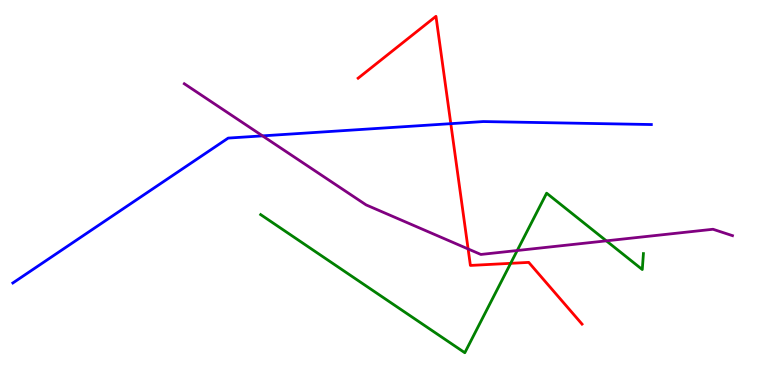[{'lines': ['blue', 'red'], 'intersections': [{'x': 5.82, 'y': 6.79}]}, {'lines': ['green', 'red'], 'intersections': [{'x': 6.59, 'y': 3.16}]}, {'lines': ['purple', 'red'], 'intersections': [{'x': 6.04, 'y': 3.53}]}, {'lines': ['blue', 'green'], 'intersections': []}, {'lines': ['blue', 'purple'], 'intersections': [{'x': 3.39, 'y': 6.47}]}, {'lines': ['green', 'purple'], 'intersections': [{'x': 6.67, 'y': 3.49}, {'x': 7.82, 'y': 3.74}]}]